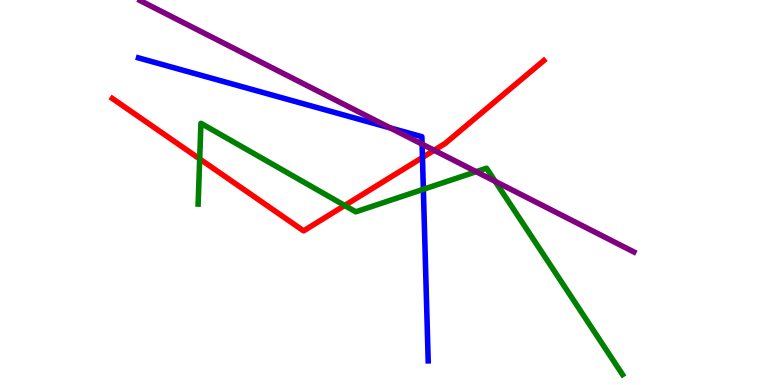[{'lines': ['blue', 'red'], 'intersections': [{'x': 5.45, 'y': 5.91}]}, {'lines': ['green', 'red'], 'intersections': [{'x': 2.58, 'y': 5.87}, {'x': 4.45, 'y': 4.66}]}, {'lines': ['purple', 'red'], 'intersections': [{'x': 5.6, 'y': 6.1}]}, {'lines': ['blue', 'green'], 'intersections': [{'x': 5.46, 'y': 5.08}]}, {'lines': ['blue', 'purple'], 'intersections': [{'x': 5.03, 'y': 6.68}, {'x': 5.45, 'y': 6.26}]}, {'lines': ['green', 'purple'], 'intersections': [{'x': 6.14, 'y': 5.54}, {'x': 6.39, 'y': 5.29}]}]